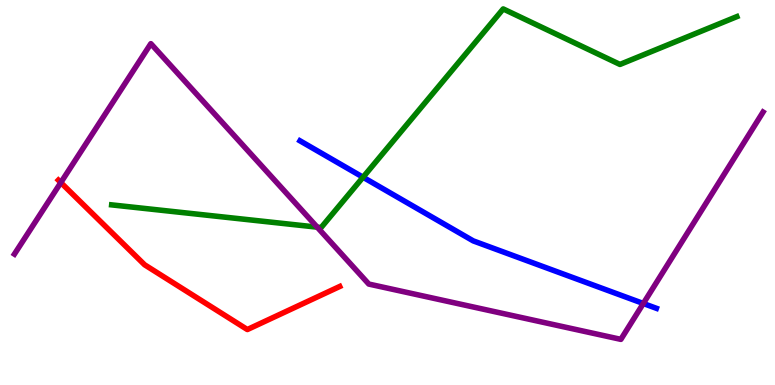[{'lines': ['blue', 'red'], 'intersections': []}, {'lines': ['green', 'red'], 'intersections': []}, {'lines': ['purple', 'red'], 'intersections': [{'x': 0.785, 'y': 5.26}]}, {'lines': ['blue', 'green'], 'intersections': [{'x': 4.68, 'y': 5.4}]}, {'lines': ['blue', 'purple'], 'intersections': [{'x': 8.3, 'y': 2.12}]}, {'lines': ['green', 'purple'], 'intersections': [{'x': 4.09, 'y': 4.1}]}]